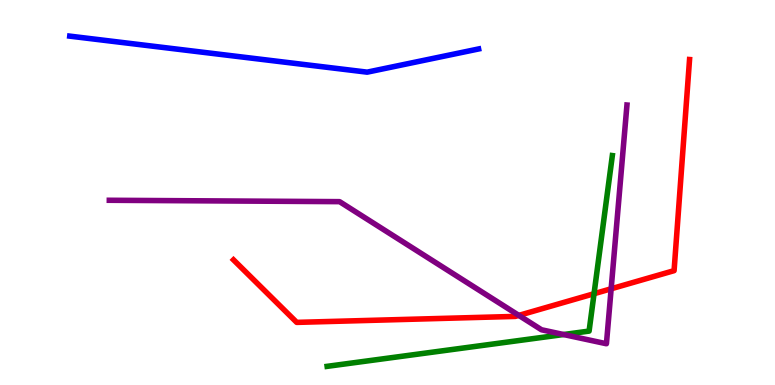[{'lines': ['blue', 'red'], 'intersections': []}, {'lines': ['green', 'red'], 'intersections': [{'x': 7.67, 'y': 2.37}]}, {'lines': ['purple', 'red'], 'intersections': [{'x': 6.69, 'y': 1.81}, {'x': 7.89, 'y': 2.5}]}, {'lines': ['blue', 'green'], 'intersections': []}, {'lines': ['blue', 'purple'], 'intersections': []}, {'lines': ['green', 'purple'], 'intersections': [{'x': 7.27, 'y': 1.31}]}]